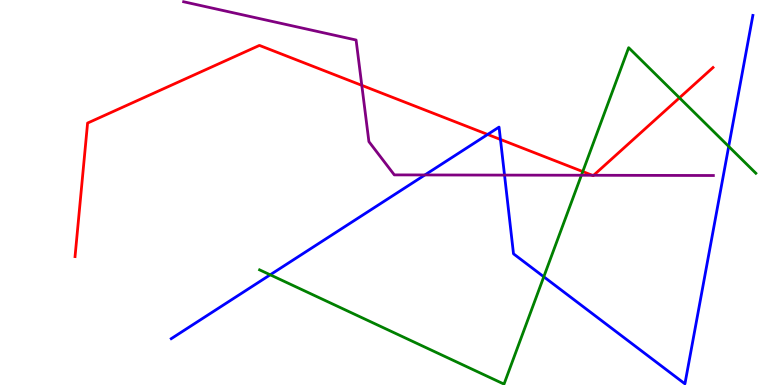[{'lines': ['blue', 'red'], 'intersections': [{'x': 6.29, 'y': 6.51}, {'x': 6.46, 'y': 6.38}]}, {'lines': ['green', 'red'], 'intersections': [{'x': 7.52, 'y': 5.54}, {'x': 8.77, 'y': 7.46}]}, {'lines': ['purple', 'red'], 'intersections': [{'x': 4.67, 'y': 7.78}, {'x': 7.64, 'y': 5.45}, {'x': 7.66, 'y': 5.45}]}, {'lines': ['blue', 'green'], 'intersections': [{'x': 3.49, 'y': 2.86}, {'x': 7.02, 'y': 2.81}, {'x': 9.4, 'y': 6.2}]}, {'lines': ['blue', 'purple'], 'intersections': [{'x': 5.48, 'y': 5.46}, {'x': 6.51, 'y': 5.45}]}, {'lines': ['green', 'purple'], 'intersections': [{'x': 7.5, 'y': 5.45}]}]